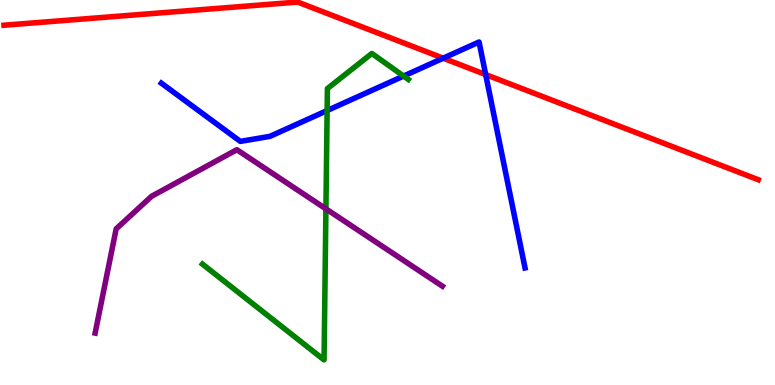[{'lines': ['blue', 'red'], 'intersections': [{'x': 5.72, 'y': 8.49}, {'x': 6.27, 'y': 8.06}]}, {'lines': ['green', 'red'], 'intersections': []}, {'lines': ['purple', 'red'], 'intersections': []}, {'lines': ['blue', 'green'], 'intersections': [{'x': 4.22, 'y': 7.13}, {'x': 5.21, 'y': 8.02}]}, {'lines': ['blue', 'purple'], 'intersections': []}, {'lines': ['green', 'purple'], 'intersections': [{'x': 4.21, 'y': 4.58}]}]